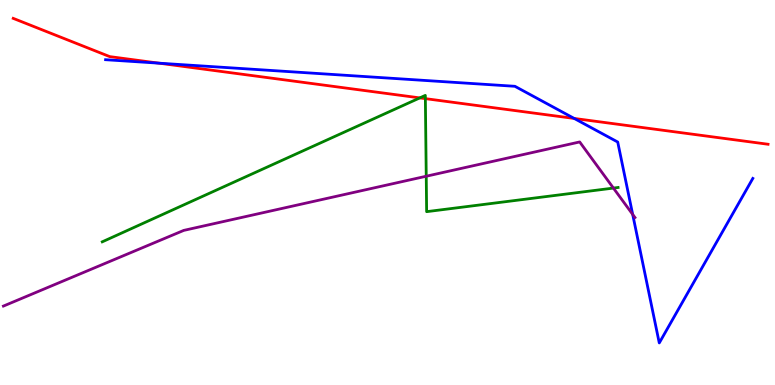[{'lines': ['blue', 'red'], 'intersections': [{'x': 2.05, 'y': 8.36}, {'x': 7.41, 'y': 6.92}]}, {'lines': ['green', 'red'], 'intersections': [{'x': 5.42, 'y': 7.46}, {'x': 5.49, 'y': 7.44}]}, {'lines': ['purple', 'red'], 'intersections': []}, {'lines': ['blue', 'green'], 'intersections': []}, {'lines': ['blue', 'purple'], 'intersections': [{'x': 8.16, 'y': 4.43}]}, {'lines': ['green', 'purple'], 'intersections': [{'x': 5.5, 'y': 5.42}, {'x': 7.92, 'y': 5.11}]}]